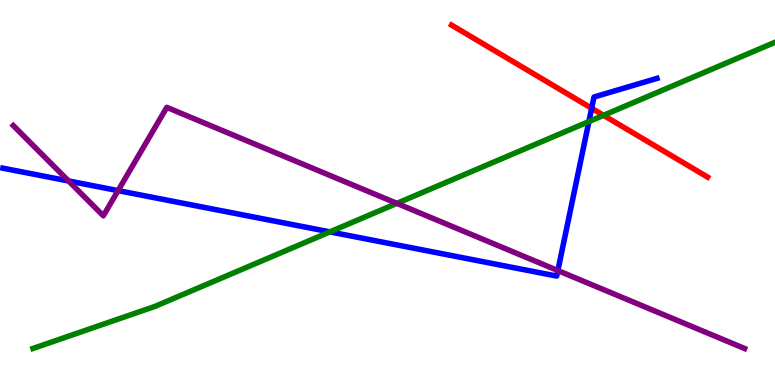[{'lines': ['blue', 'red'], 'intersections': [{'x': 7.63, 'y': 7.19}]}, {'lines': ['green', 'red'], 'intersections': [{'x': 7.79, 'y': 7.0}]}, {'lines': ['purple', 'red'], 'intersections': []}, {'lines': ['blue', 'green'], 'intersections': [{'x': 4.26, 'y': 3.98}, {'x': 7.6, 'y': 6.84}]}, {'lines': ['blue', 'purple'], 'intersections': [{'x': 0.885, 'y': 5.3}, {'x': 1.52, 'y': 5.05}, {'x': 7.2, 'y': 2.97}]}, {'lines': ['green', 'purple'], 'intersections': [{'x': 5.12, 'y': 4.72}]}]